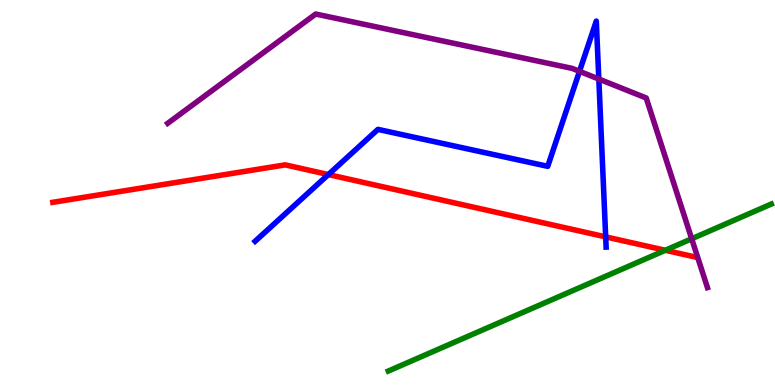[{'lines': ['blue', 'red'], 'intersections': [{'x': 4.24, 'y': 5.47}, {'x': 7.82, 'y': 3.85}]}, {'lines': ['green', 'red'], 'intersections': [{'x': 8.58, 'y': 3.5}]}, {'lines': ['purple', 'red'], 'intersections': []}, {'lines': ['blue', 'green'], 'intersections': []}, {'lines': ['blue', 'purple'], 'intersections': [{'x': 7.48, 'y': 8.15}, {'x': 7.73, 'y': 7.95}]}, {'lines': ['green', 'purple'], 'intersections': [{'x': 8.92, 'y': 3.8}]}]